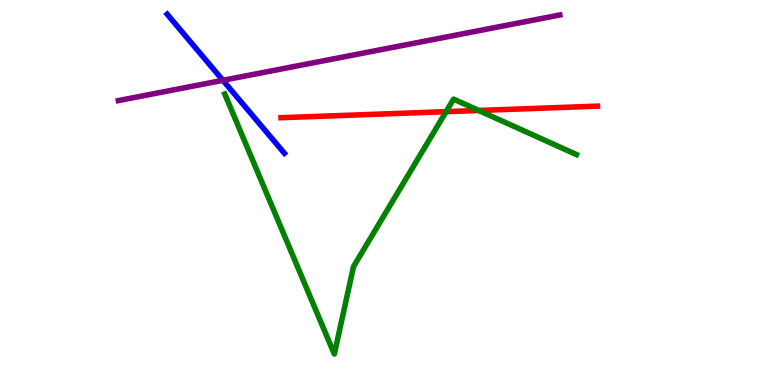[{'lines': ['blue', 'red'], 'intersections': []}, {'lines': ['green', 'red'], 'intersections': [{'x': 5.76, 'y': 7.1}, {'x': 6.18, 'y': 7.13}]}, {'lines': ['purple', 'red'], 'intersections': []}, {'lines': ['blue', 'green'], 'intersections': []}, {'lines': ['blue', 'purple'], 'intersections': [{'x': 2.88, 'y': 7.91}]}, {'lines': ['green', 'purple'], 'intersections': []}]